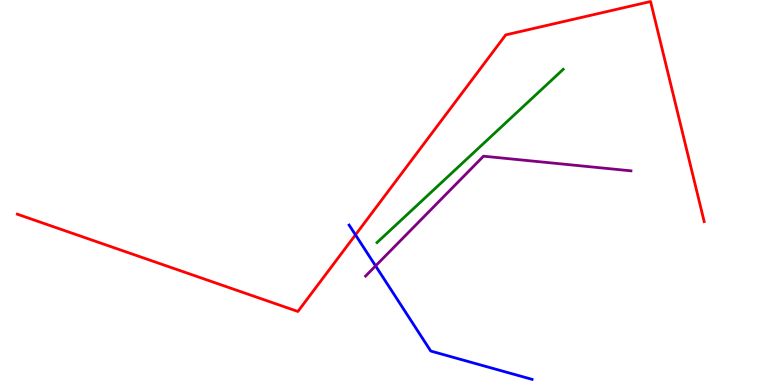[{'lines': ['blue', 'red'], 'intersections': [{'x': 4.59, 'y': 3.9}]}, {'lines': ['green', 'red'], 'intersections': []}, {'lines': ['purple', 'red'], 'intersections': []}, {'lines': ['blue', 'green'], 'intersections': []}, {'lines': ['blue', 'purple'], 'intersections': [{'x': 4.85, 'y': 3.09}]}, {'lines': ['green', 'purple'], 'intersections': []}]